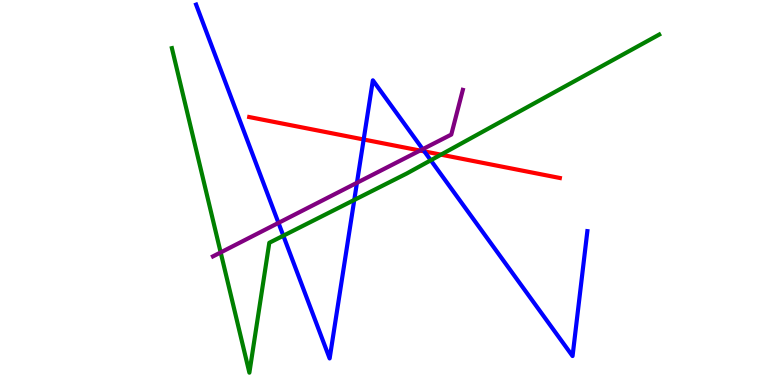[{'lines': ['blue', 'red'], 'intersections': [{'x': 4.69, 'y': 6.38}, {'x': 5.48, 'y': 6.07}]}, {'lines': ['green', 'red'], 'intersections': [{'x': 5.69, 'y': 5.98}]}, {'lines': ['purple', 'red'], 'intersections': [{'x': 5.42, 'y': 6.09}]}, {'lines': ['blue', 'green'], 'intersections': [{'x': 3.66, 'y': 3.88}, {'x': 4.57, 'y': 4.81}, {'x': 5.56, 'y': 5.84}]}, {'lines': ['blue', 'purple'], 'intersections': [{'x': 3.59, 'y': 4.21}, {'x': 4.61, 'y': 5.25}, {'x': 5.45, 'y': 6.13}]}, {'lines': ['green', 'purple'], 'intersections': [{'x': 2.85, 'y': 3.44}]}]